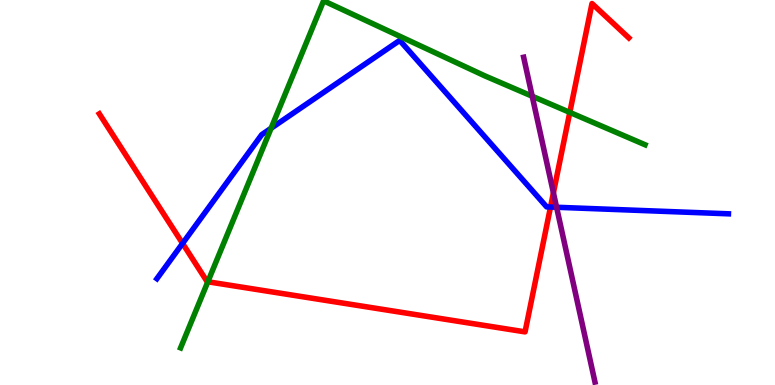[{'lines': ['blue', 'red'], 'intersections': [{'x': 2.36, 'y': 3.68}, {'x': 7.1, 'y': 4.62}]}, {'lines': ['green', 'red'], 'intersections': [{'x': 2.68, 'y': 2.68}, {'x': 7.35, 'y': 7.08}]}, {'lines': ['purple', 'red'], 'intersections': [{'x': 7.14, 'y': 4.99}]}, {'lines': ['blue', 'green'], 'intersections': [{'x': 3.5, 'y': 6.67}]}, {'lines': ['blue', 'purple'], 'intersections': [{'x': 7.18, 'y': 4.62}]}, {'lines': ['green', 'purple'], 'intersections': [{'x': 6.87, 'y': 7.5}]}]